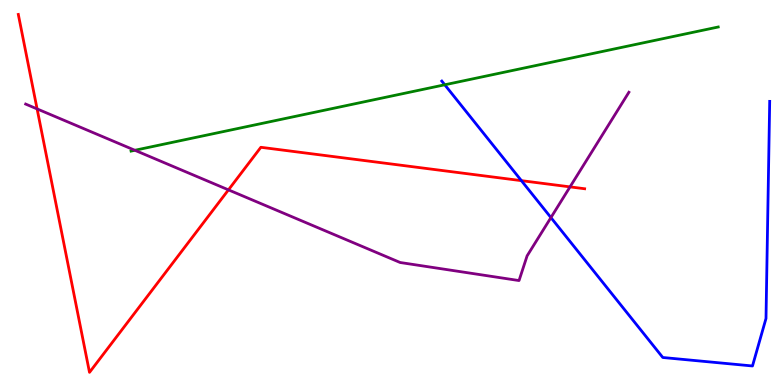[{'lines': ['blue', 'red'], 'intersections': [{'x': 6.73, 'y': 5.31}]}, {'lines': ['green', 'red'], 'intersections': []}, {'lines': ['purple', 'red'], 'intersections': [{'x': 0.479, 'y': 7.17}, {'x': 2.95, 'y': 5.07}, {'x': 7.36, 'y': 5.15}]}, {'lines': ['blue', 'green'], 'intersections': [{'x': 5.74, 'y': 7.8}]}, {'lines': ['blue', 'purple'], 'intersections': [{'x': 7.11, 'y': 4.35}]}, {'lines': ['green', 'purple'], 'intersections': [{'x': 1.74, 'y': 6.1}]}]